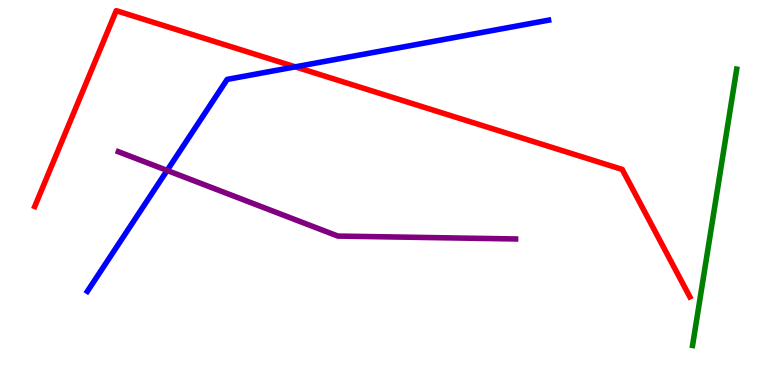[{'lines': ['blue', 'red'], 'intersections': [{'x': 3.81, 'y': 8.26}]}, {'lines': ['green', 'red'], 'intersections': []}, {'lines': ['purple', 'red'], 'intersections': []}, {'lines': ['blue', 'green'], 'intersections': []}, {'lines': ['blue', 'purple'], 'intersections': [{'x': 2.16, 'y': 5.57}]}, {'lines': ['green', 'purple'], 'intersections': []}]